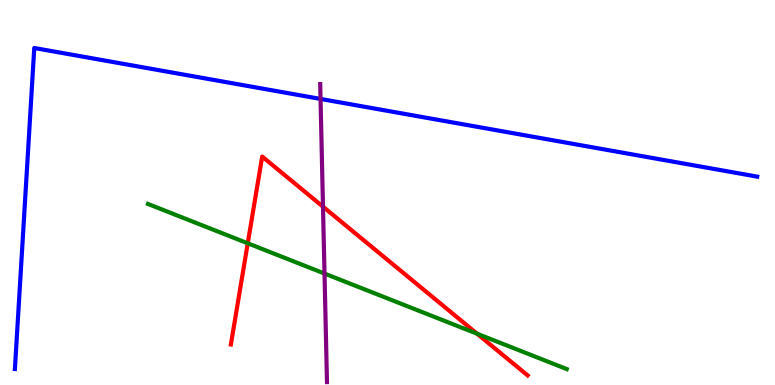[{'lines': ['blue', 'red'], 'intersections': []}, {'lines': ['green', 'red'], 'intersections': [{'x': 3.2, 'y': 3.68}, {'x': 6.16, 'y': 1.33}]}, {'lines': ['purple', 'red'], 'intersections': [{'x': 4.17, 'y': 4.63}]}, {'lines': ['blue', 'green'], 'intersections': []}, {'lines': ['blue', 'purple'], 'intersections': [{'x': 4.14, 'y': 7.43}]}, {'lines': ['green', 'purple'], 'intersections': [{'x': 4.19, 'y': 2.89}]}]